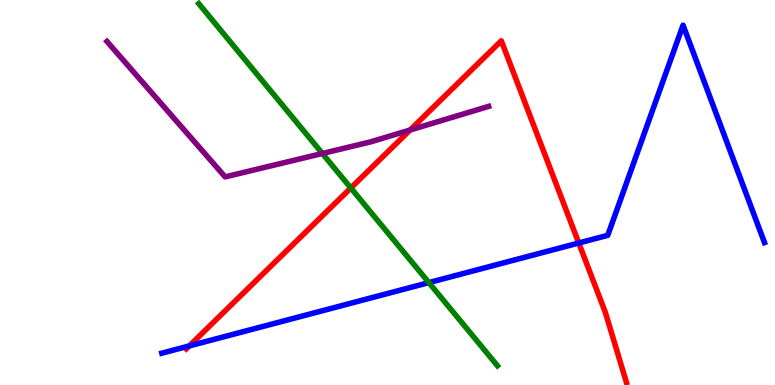[{'lines': ['blue', 'red'], 'intersections': [{'x': 2.44, 'y': 1.01}, {'x': 7.47, 'y': 3.69}]}, {'lines': ['green', 'red'], 'intersections': [{'x': 4.53, 'y': 5.12}]}, {'lines': ['purple', 'red'], 'intersections': [{'x': 5.29, 'y': 6.62}]}, {'lines': ['blue', 'green'], 'intersections': [{'x': 5.53, 'y': 2.66}]}, {'lines': ['blue', 'purple'], 'intersections': []}, {'lines': ['green', 'purple'], 'intersections': [{'x': 4.16, 'y': 6.01}]}]